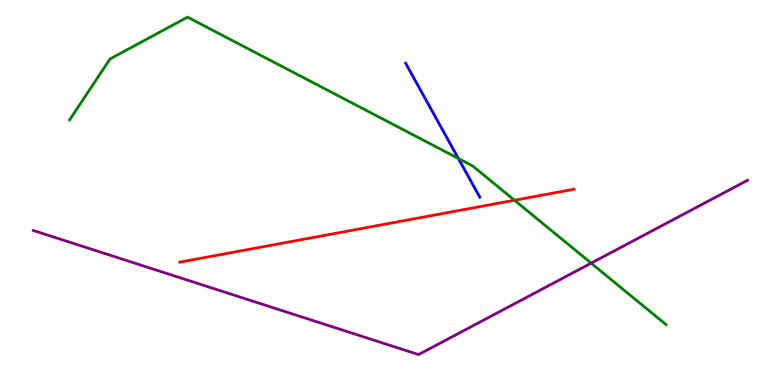[{'lines': ['blue', 'red'], 'intersections': []}, {'lines': ['green', 'red'], 'intersections': [{'x': 6.64, 'y': 4.8}]}, {'lines': ['purple', 'red'], 'intersections': []}, {'lines': ['blue', 'green'], 'intersections': [{'x': 5.91, 'y': 5.88}]}, {'lines': ['blue', 'purple'], 'intersections': []}, {'lines': ['green', 'purple'], 'intersections': [{'x': 7.63, 'y': 3.17}]}]